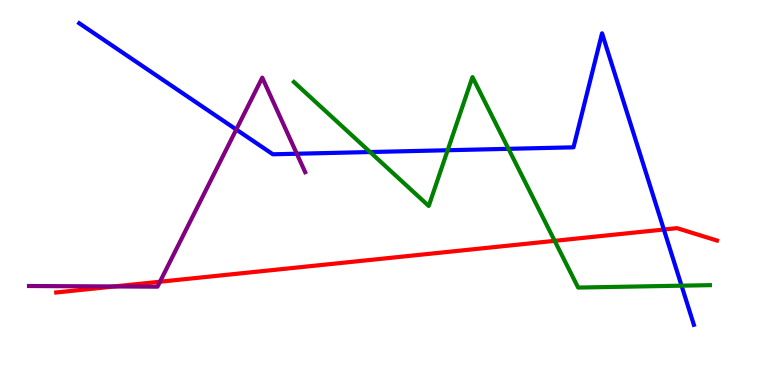[{'lines': ['blue', 'red'], 'intersections': [{'x': 8.57, 'y': 4.04}]}, {'lines': ['green', 'red'], 'intersections': [{'x': 7.16, 'y': 3.74}]}, {'lines': ['purple', 'red'], 'intersections': [{'x': 1.48, 'y': 2.56}, {'x': 2.06, 'y': 2.68}]}, {'lines': ['blue', 'green'], 'intersections': [{'x': 4.78, 'y': 6.05}, {'x': 5.78, 'y': 6.1}, {'x': 6.56, 'y': 6.13}, {'x': 8.79, 'y': 2.58}]}, {'lines': ['blue', 'purple'], 'intersections': [{'x': 3.05, 'y': 6.64}, {'x': 3.83, 'y': 6.01}]}, {'lines': ['green', 'purple'], 'intersections': []}]